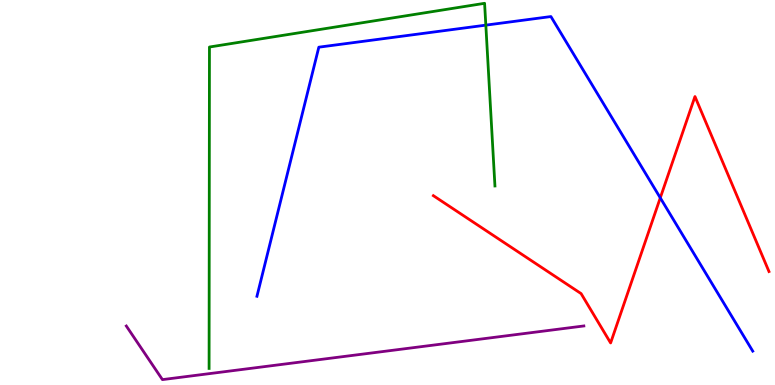[{'lines': ['blue', 'red'], 'intersections': [{'x': 8.52, 'y': 4.86}]}, {'lines': ['green', 'red'], 'intersections': []}, {'lines': ['purple', 'red'], 'intersections': []}, {'lines': ['blue', 'green'], 'intersections': [{'x': 6.27, 'y': 9.35}]}, {'lines': ['blue', 'purple'], 'intersections': []}, {'lines': ['green', 'purple'], 'intersections': []}]